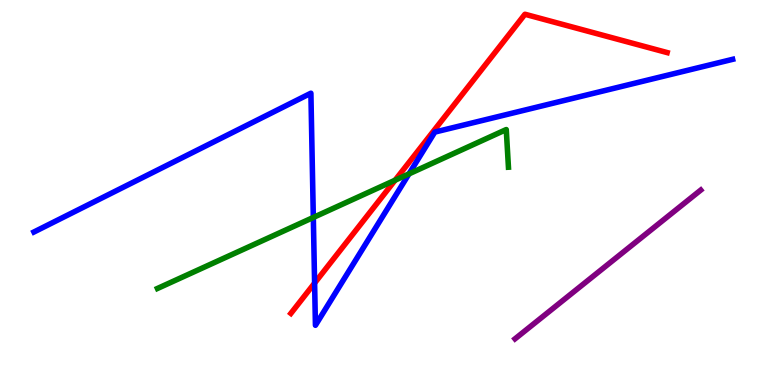[{'lines': ['blue', 'red'], 'intersections': [{'x': 4.06, 'y': 2.65}]}, {'lines': ['green', 'red'], 'intersections': [{'x': 5.1, 'y': 5.32}]}, {'lines': ['purple', 'red'], 'intersections': []}, {'lines': ['blue', 'green'], 'intersections': [{'x': 4.04, 'y': 4.35}, {'x': 5.28, 'y': 5.48}]}, {'lines': ['blue', 'purple'], 'intersections': []}, {'lines': ['green', 'purple'], 'intersections': []}]